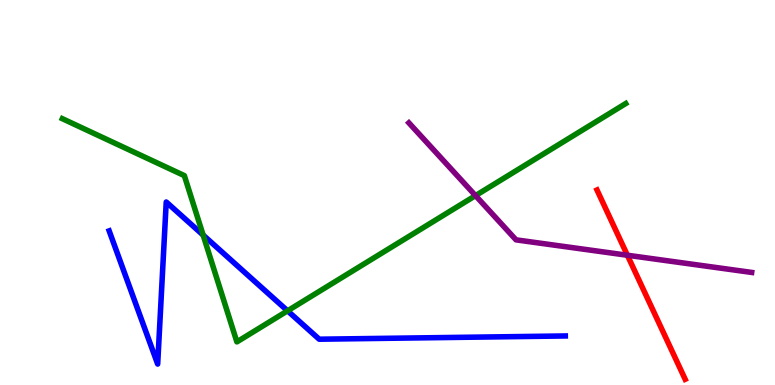[{'lines': ['blue', 'red'], 'intersections': []}, {'lines': ['green', 'red'], 'intersections': []}, {'lines': ['purple', 'red'], 'intersections': [{'x': 8.1, 'y': 3.37}]}, {'lines': ['blue', 'green'], 'intersections': [{'x': 2.62, 'y': 3.89}, {'x': 3.71, 'y': 1.93}]}, {'lines': ['blue', 'purple'], 'intersections': []}, {'lines': ['green', 'purple'], 'intersections': [{'x': 6.14, 'y': 4.92}]}]